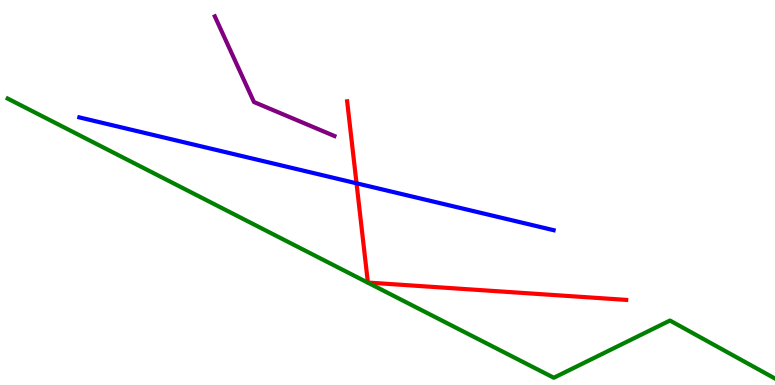[{'lines': ['blue', 'red'], 'intersections': [{'x': 4.6, 'y': 5.24}]}, {'lines': ['green', 'red'], 'intersections': []}, {'lines': ['purple', 'red'], 'intersections': []}, {'lines': ['blue', 'green'], 'intersections': []}, {'lines': ['blue', 'purple'], 'intersections': []}, {'lines': ['green', 'purple'], 'intersections': []}]